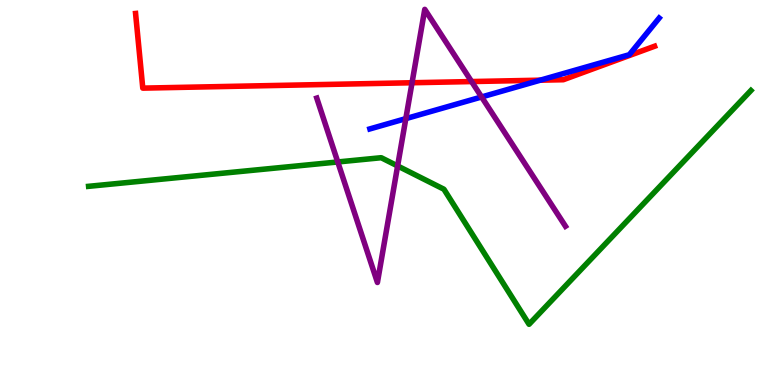[{'lines': ['blue', 'red'], 'intersections': [{'x': 6.97, 'y': 7.92}]}, {'lines': ['green', 'red'], 'intersections': []}, {'lines': ['purple', 'red'], 'intersections': [{'x': 5.32, 'y': 7.85}, {'x': 6.09, 'y': 7.88}]}, {'lines': ['blue', 'green'], 'intersections': []}, {'lines': ['blue', 'purple'], 'intersections': [{'x': 5.24, 'y': 6.92}, {'x': 6.21, 'y': 7.48}]}, {'lines': ['green', 'purple'], 'intersections': [{'x': 4.36, 'y': 5.79}, {'x': 5.13, 'y': 5.69}]}]